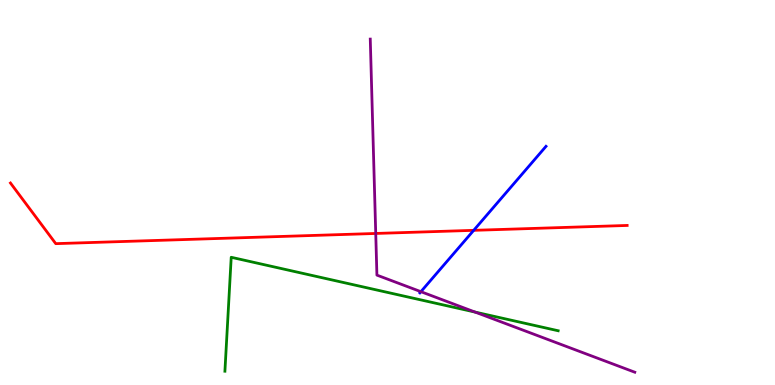[{'lines': ['blue', 'red'], 'intersections': [{'x': 6.11, 'y': 4.02}]}, {'lines': ['green', 'red'], 'intersections': []}, {'lines': ['purple', 'red'], 'intersections': [{'x': 4.85, 'y': 3.94}]}, {'lines': ['blue', 'green'], 'intersections': []}, {'lines': ['blue', 'purple'], 'intersections': [{'x': 5.43, 'y': 2.42}]}, {'lines': ['green', 'purple'], 'intersections': [{'x': 6.13, 'y': 1.89}]}]